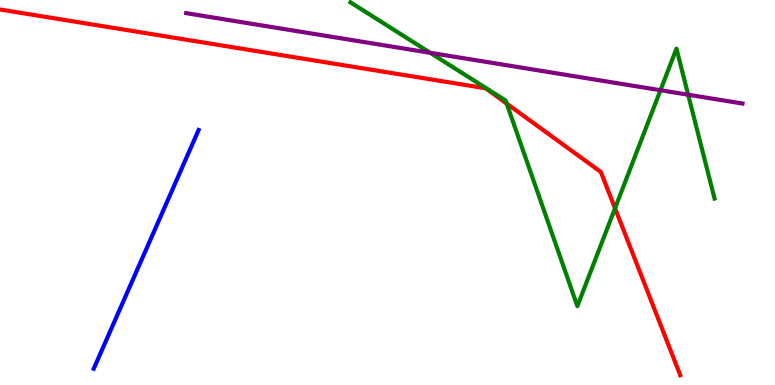[{'lines': ['blue', 'red'], 'intersections': []}, {'lines': ['green', 'red'], 'intersections': [{'x': 6.54, 'y': 7.31}, {'x': 7.94, 'y': 4.59}]}, {'lines': ['purple', 'red'], 'intersections': []}, {'lines': ['blue', 'green'], 'intersections': []}, {'lines': ['blue', 'purple'], 'intersections': []}, {'lines': ['green', 'purple'], 'intersections': [{'x': 5.55, 'y': 8.63}, {'x': 8.52, 'y': 7.66}, {'x': 8.88, 'y': 7.54}]}]